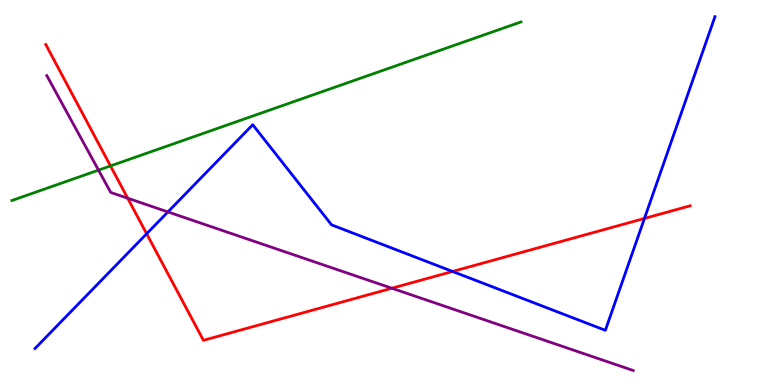[{'lines': ['blue', 'red'], 'intersections': [{'x': 1.89, 'y': 3.93}, {'x': 5.84, 'y': 2.95}, {'x': 8.32, 'y': 4.33}]}, {'lines': ['green', 'red'], 'intersections': [{'x': 1.43, 'y': 5.69}]}, {'lines': ['purple', 'red'], 'intersections': [{'x': 1.65, 'y': 4.85}, {'x': 5.06, 'y': 2.51}]}, {'lines': ['blue', 'green'], 'intersections': []}, {'lines': ['blue', 'purple'], 'intersections': [{'x': 2.17, 'y': 4.5}]}, {'lines': ['green', 'purple'], 'intersections': [{'x': 1.27, 'y': 5.58}]}]